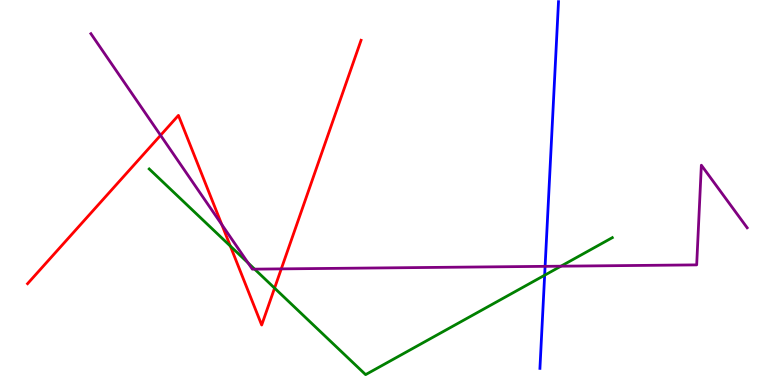[{'lines': ['blue', 'red'], 'intersections': []}, {'lines': ['green', 'red'], 'intersections': [{'x': 2.97, 'y': 3.61}, {'x': 3.54, 'y': 2.52}]}, {'lines': ['purple', 'red'], 'intersections': [{'x': 2.07, 'y': 6.49}, {'x': 2.86, 'y': 4.17}, {'x': 3.63, 'y': 3.02}]}, {'lines': ['blue', 'green'], 'intersections': [{'x': 7.03, 'y': 2.85}]}, {'lines': ['blue', 'purple'], 'intersections': [{'x': 7.03, 'y': 3.08}]}, {'lines': ['green', 'purple'], 'intersections': [{'x': 3.2, 'y': 3.17}, {'x': 3.29, 'y': 3.01}, {'x': 7.24, 'y': 3.09}]}]